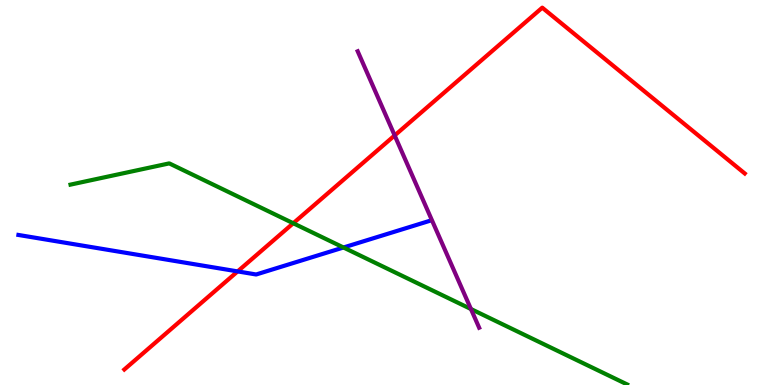[{'lines': ['blue', 'red'], 'intersections': [{'x': 3.07, 'y': 2.95}]}, {'lines': ['green', 'red'], 'intersections': [{'x': 3.78, 'y': 4.2}]}, {'lines': ['purple', 'red'], 'intersections': [{'x': 5.09, 'y': 6.48}]}, {'lines': ['blue', 'green'], 'intersections': [{'x': 4.43, 'y': 3.57}]}, {'lines': ['blue', 'purple'], 'intersections': []}, {'lines': ['green', 'purple'], 'intersections': [{'x': 6.08, 'y': 1.97}]}]